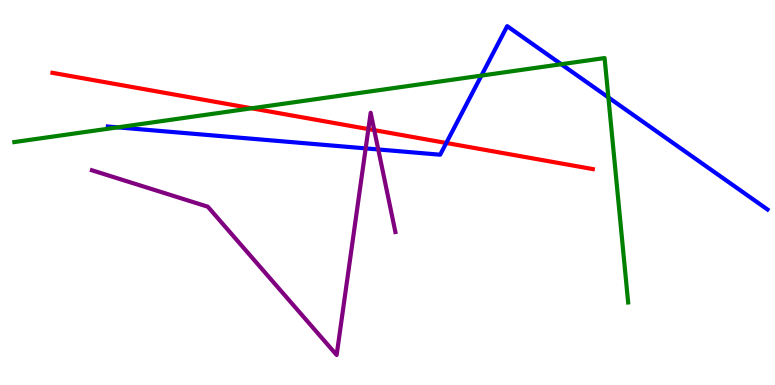[{'lines': ['blue', 'red'], 'intersections': [{'x': 5.76, 'y': 6.29}]}, {'lines': ['green', 'red'], 'intersections': [{'x': 3.25, 'y': 7.19}]}, {'lines': ['purple', 'red'], 'intersections': [{'x': 4.75, 'y': 6.65}, {'x': 4.83, 'y': 6.62}]}, {'lines': ['blue', 'green'], 'intersections': [{'x': 1.52, 'y': 6.69}, {'x': 6.21, 'y': 8.04}, {'x': 7.24, 'y': 8.33}, {'x': 7.85, 'y': 7.47}]}, {'lines': ['blue', 'purple'], 'intersections': [{'x': 4.72, 'y': 6.15}, {'x': 4.88, 'y': 6.12}]}, {'lines': ['green', 'purple'], 'intersections': []}]